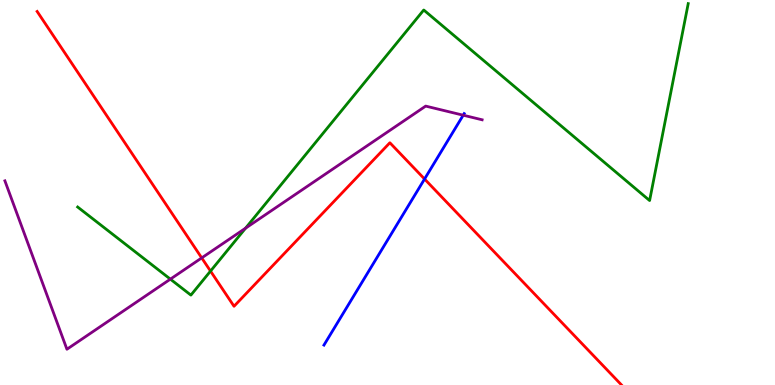[{'lines': ['blue', 'red'], 'intersections': [{'x': 5.48, 'y': 5.35}]}, {'lines': ['green', 'red'], 'intersections': [{'x': 2.72, 'y': 2.96}]}, {'lines': ['purple', 'red'], 'intersections': [{'x': 2.6, 'y': 3.3}]}, {'lines': ['blue', 'green'], 'intersections': []}, {'lines': ['blue', 'purple'], 'intersections': [{'x': 5.98, 'y': 7.01}]}, {'lines': ['green', 'purple'], 'intersections': [{'x': 2.2, 'y': 2.75}, {'x': 3.17, 'y': 4.07}]}]